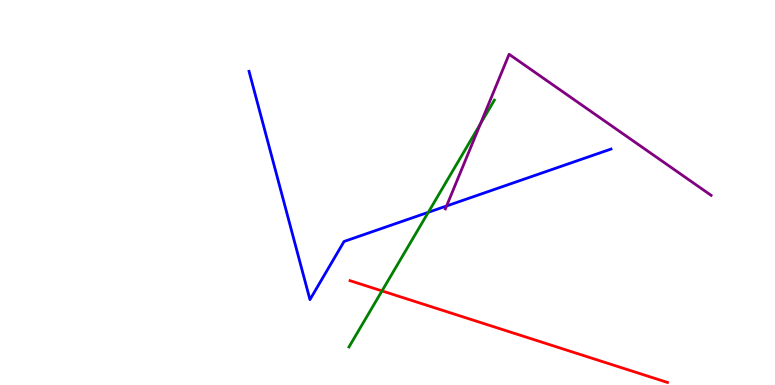[{'lines': ['blue', 'red'], 'intersections': []}, {'lines': ['green', 'red'], 'intersections': [{'x': 4.93, 'y': 2.44}]}, {'lines': ['purple', 'red'], 'intersections': []}, {'lines': ['blue', 'green'], 'intersections': [{'x': 5.53, 'y': 4.49}]}, {'lines': ['blue', 'purple'], 'intersections': [{'x': 5.76, 'y': 4.65}]}, {'lines': ['green', 'purple'], 'intersections': [{'x': 6.2, 'y': 6.79}]}]